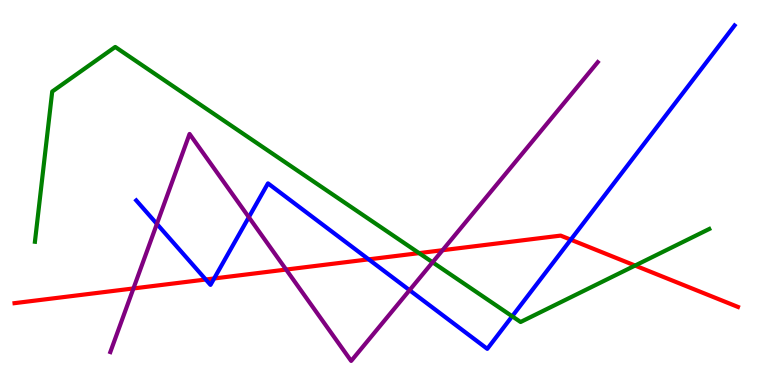[{'lines': ['blue', 'red'], 'intersections': [{'x': 2.65, 'y': 2.74}, {'x': 2.76, 'y': 2.77}, {'x': 4.76, 'y': 3.26}, {'x': 7.36, 'y': 3.77}]}, {'lines': ['green', 'red'], 'intersections': [{'x': 5.41, 'y': 3.43}, {'x': 8.19, 'y': 3.1}]}, {'lines': ['purple', 'red'], 'intersections': [{'x': 1.72, 'y': 2.51}, {'x': 3.69, 'y': 3.0}, {'x': 5.71, 'y': 3.5}]}, {'lines': ['blue', 'green'], 'intersections': [{'x': 6.61, 'y': 1.78}]}, {'lines': ['blue', 'purple'], 'intersections': [{'x': 2.02, 'y': 4.18}, {'x': 3.21, 'y': 4.36}, {'x': 5.28, 'y': 2.46}]}, {'lines': ['green', 'purple'], 'intersections': [{'x': 5.58, 'y': 3.19}]}]